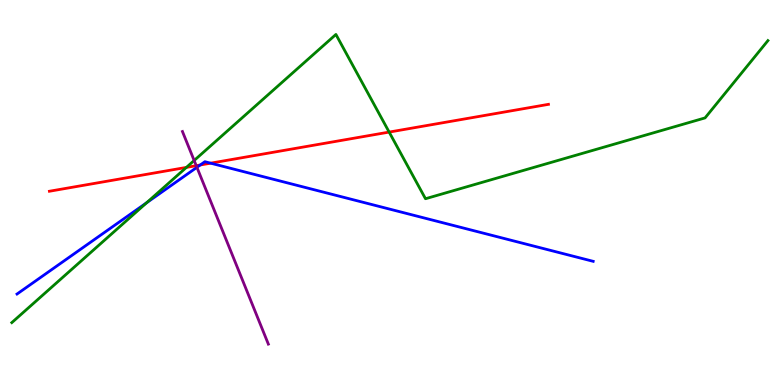[{'lines': ['blue', 'red'], 'intersections': [{'x': 2.58, 'y': 5.71}, {'x': 2.72, 'y': 5.76}]}, {'lines': ['green', 'red'], 'intersections': [{'x': 2.41, 'y': 5.65}, {'x': 5.02, 'y': 6.57}]}, {'lines': ['purple', 'red'], 'intersections': [{'x': 2.53, 'y': 5.7}]}, {'lines': ['blue', 'green'], 'intersections': [{'x': 1.89, 'y': 4.73}]}, {'lines': ['blue', 'purple'], 'intersections': [{'x': 2.54, 'y': 5.65}]}, {'lines': ['green', 'purple'], 'intersections': [{'x': 2.51, 'y': 5.83}]}]